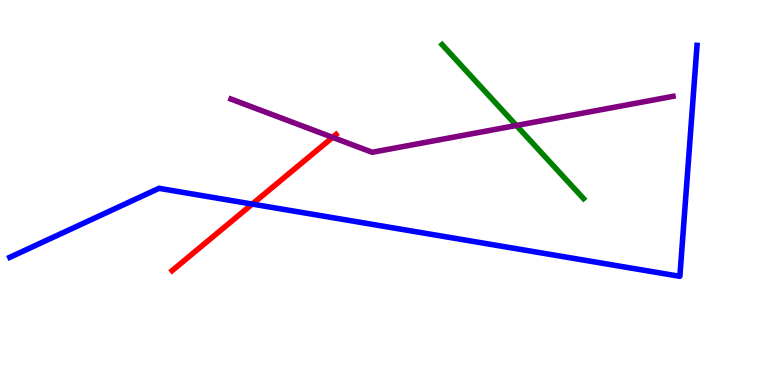[{'lines': ['blue', 'red'], 'intersections': [{'x': 3.26, 'y': 4.7}]}, {'lines': ['green', 'red'], 'intersections': []}, {'lines': ['purple', 'red'], 'intersections': [{'x': 4.29, 'y': 6.43}]}, {'lines': ['blue', 'green'], 'intersections': []}, {'lines': ['blue', 'purple'], 'intersections': []}, {'lines': ['green', 'purple'], 'intersections': [{'x': 6.66, 'y': 6.74}]}]